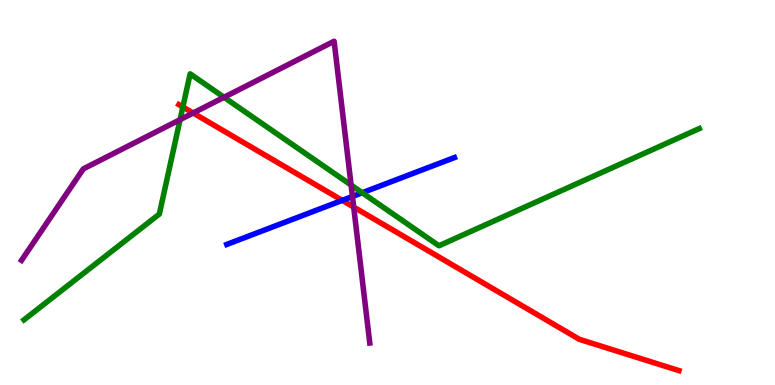[{'lines': ['blue', 'red'], 'intersections': [{'x': 4.42, 'y': 4.8}]}, {'lines': ['green', 'red'], 'intersections': [{'x': 2.36, 'y': 7.22}]}, {'lines': ['purple', 'red'], 'intersections': [{'x': 2.49, 'y': 7.07}, {'x': 4.56, 'y': 4.62}]}, {'lines': ['blue', 'green'], 'intersections': [{'x': 4.67, 'y': 4.99}]}, {'lines': ['blue', 'purple'], 'intersections': [{'x': 4.55, 'y': 4.9}]}, {'lines': ['green', 'purple'], 'intersections': [{'x': 2.32, 'y': 6.89}, {'x': 2.89, 'y': 7.47}, {'x': 4.53, 'y': 5.19}]}]